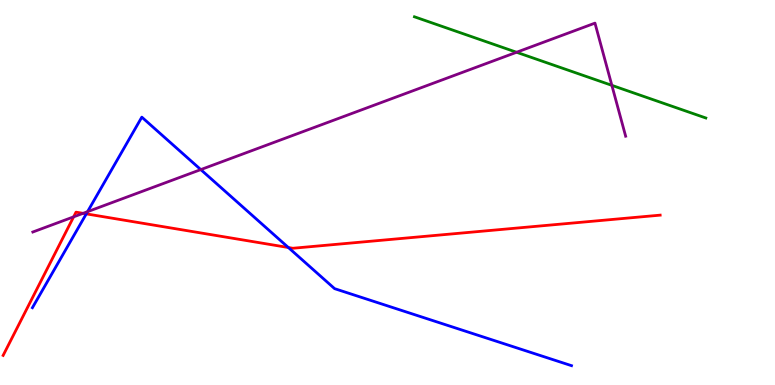[{'lines': ['blue', 'red'], 'intersections': [{'x': 1.11, 'y': 4.44}, {'x': 3.72, 'y': 3.57}]}, {'lines': ['green', 'red'], 'intersections': []}, {'lines': ['purple', 'red'], 'intersections': [{'x': 0.95, 'y': 4.37}, {'x': 1.07, 'y': 4.46}]}, {'lines': ['blue', 'green'], 'intersections': []}, {'lines': ['blue', 'purple'], 'intersections': [{'x': 1.13, 'y': 4.5}, {'x': 2.59, 'y': 5.59}]}, {'lines': ['green', 'purple'], 'intersections': [{'x': 6.67, 'y': 8.64}, {'x': 7.89, 'y': 7.78}]}]